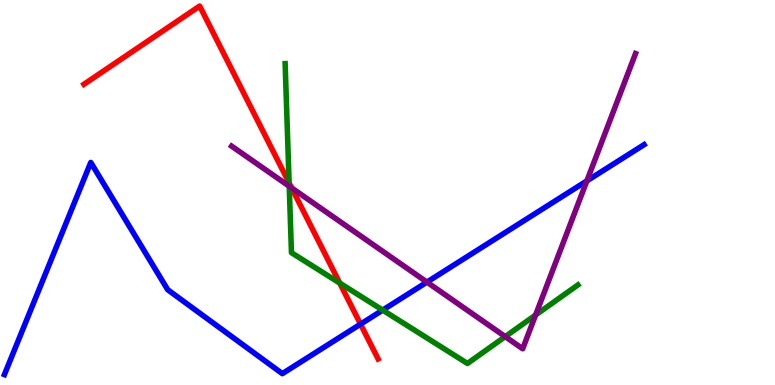[{'lines': ['blue', 'red'], 'intersections': [{'x': 4.65, 'y': 1.58}]}, {'lines': ['green', 'red'], 'intersections': [{'x': 3.73, 'y': 5.25}, {'x': 4.38, 'y': 2.65}]}, {'lines': ['purple', 'red'], 'intersections': [{'x': 3.76, 'y': 5.12}]}, {'lines': ['blue', 'green'], 'intersections': [{'x': 4.94, 'y': 1.95}]}, {'lines': ['blue', 'purple'], 'intersections': [{'x': 5.51, 'y': 2.67}, {'x': 7.57, 'y': 5.3}]}, {'lines': ['green', 'purple'], 'intersections': [{'x': 3.73, 'y': 5.16}, {'x': 6.52, 'y': 1.26}, {'x': 6.91, 'y': 1.82}]}]